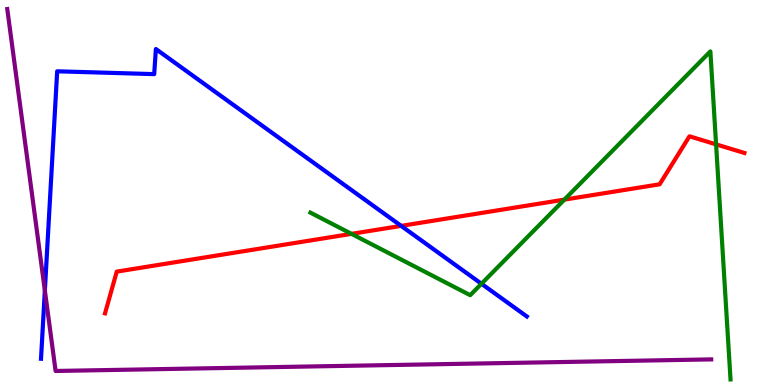[{'lines': ['blue', 'red'], 'intersections': [{'x': 5.18, 'y': 4.13}]}, {'lines': ['green', 'red'], 'intersections': [{'x': 4.54, 'y': 3.93}, {'x': 7.28, 'y': 4.81}, {'x': 9.24, 'y': 6.25}]}, {'lines': ['purple', 'red'], 'intersections': []}, {'lines': ['blue', 'green'], 'intersections': [{'x': 6.21, 'y': 2.63}]}, {'lines': ['blue', 'purple'], 'intersections': [{'x': 0.579, 'y': 2.45}]}, {'lines': ['green', 'purple'], 'intersections': []}]